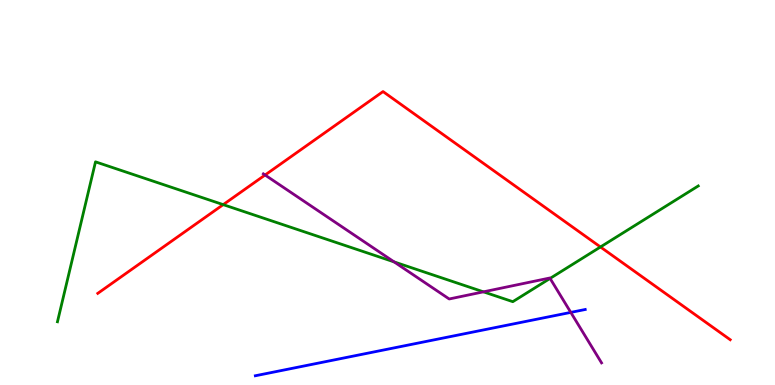[{'lines': ['blue', 'red'], 'intersections': []}, {'lines': ['green', 'red'], 'intersections': [{'x': 2.88, 'y': 4.68}, {'x': 7.75, 'y': 3.59}]}, {'lines': ['purple', 'red'], 'intersections': [{'x': 3.42, 'y': 5.45}]}, {'lines': ['blue', 'green'], 'intersections': []}, {'lines': ['blue', 'purple'], 'intersections': [{'x': 7.37, 'y': 1.89}]}, {'lines': ['green', 'purple'], 'intersections': [{'x': 5.09, 'y': 3.2}, {'x': 6.24, 'y': 2.42}, {'x': 7.1, 'y': 2.77}]}]